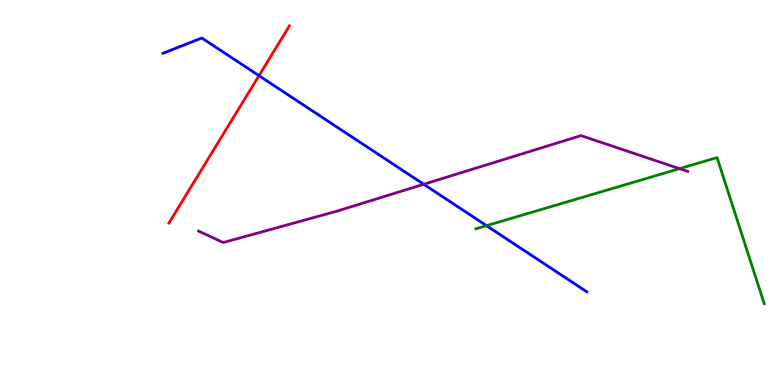[{'lines': ['blue', 'red'], 'intersections': [{'x': 3.34, 'y': 8.03}]}, {'lines': ['green', 'red'], 'intersections': []}, {'lines': ['purple', 'red'], 'intersections': []}, {'lines': ['blue', 'green'], 'intersections': [{'x': 6.28, 'y': 4.14}]}, {'lines': ['blue', 'purple'], 'intersections': [{'x': 5.47, 'y': 5.21}]}, {'lines': ['green', 'purple'], 'intersections': [{'x': 8.77, 'y': 5.62}]}]